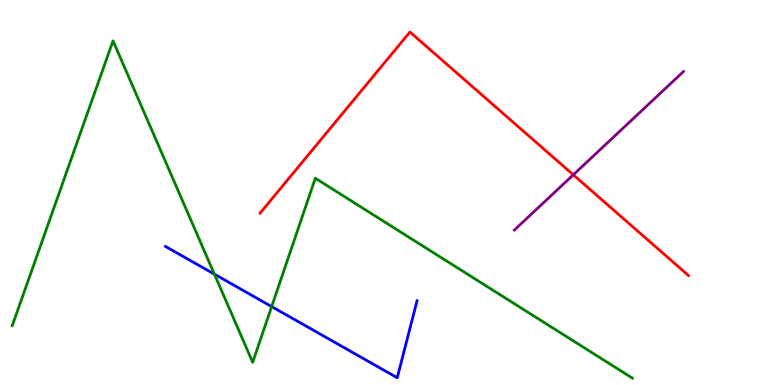[{'lines': ['blue', 'red'], 'intersections': []}, {'lines': ['green', 'red'], 'intersections': []}, {'lines': ['purple', 'red'], 'intersections': [{'x': 7.4, 'y': 5.46}]}, {'lines': ['blue', 'green'], 'intersections': [{'x': 2.77, 'y': 2.88}, {'x': 3.51, 'y': 2.04}]}, {'lines': ['blue', 'purple'], 'intersections': []}, {'lines': ['green', 'purple'], 'intersections': []}]